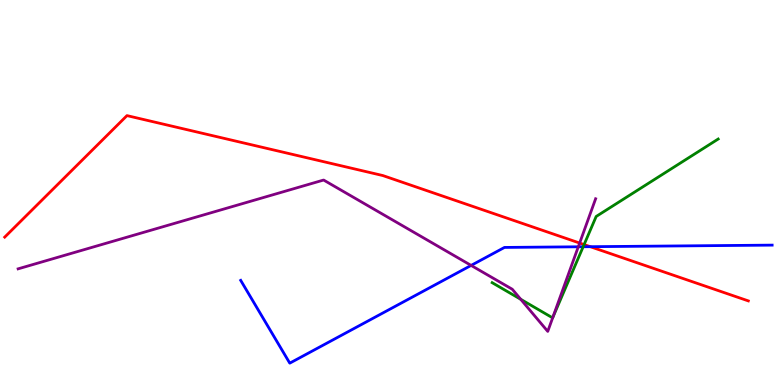[{'lines': ['blue', 'red'], 'intersections': [{'x': 7.62, 'y': 3.59}]}, {'lines': ['green', 'red'], 'intersections': [{'x': 7.54, 'y': 3.65}]}, {'lines': ['purple', 'red'], 'intersections': [{'x': 7.48, 'y': 3.69}]}, {'lines': ['blue', 'green'], 'intersections': [{'x': 7.52, 'y': 3.59}]}, {'lines': ['blue', 'purple'], 'intersections': [{'x': 6.08, 'y': 3.11}, {'x': 7.46, 'y': 3.59}]}, {'lines': ['green', 'purple'], 'intersections': [{'x': 6.72, 'y': 2.23}, {'x': 7.13, 'y': 1.75}]}]